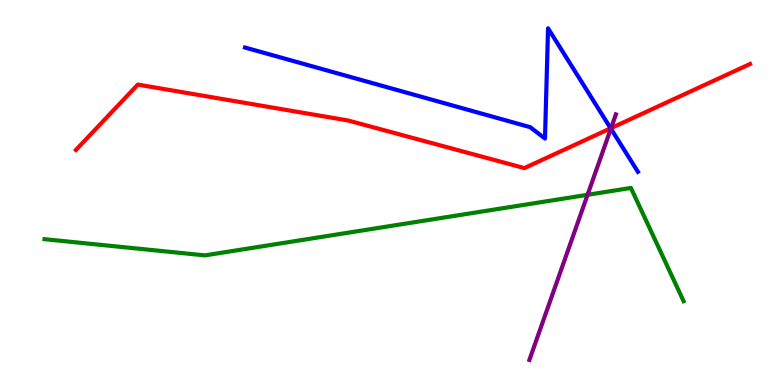[{'lines': ['blue', 'red'], 'intersections': [{'x': 7.88, 'y': 6.67}]}, {'lines': ['green', 'red'], 'intersections': []}, {'lines': ['purple', 'red'], 'intersections': [{'x': 7.88, 'y': 6.67}]}, {'lines': ['blue', 'green'], 'intersections': []}, {'lines': ['blue', 'purple'], 'intersections': [{'x': 7.88, 'y': 6.66}]}, {'lines': ['green', 'purple'], 'intersections': [{'x': 7.58, 'y': 4.94}]}]